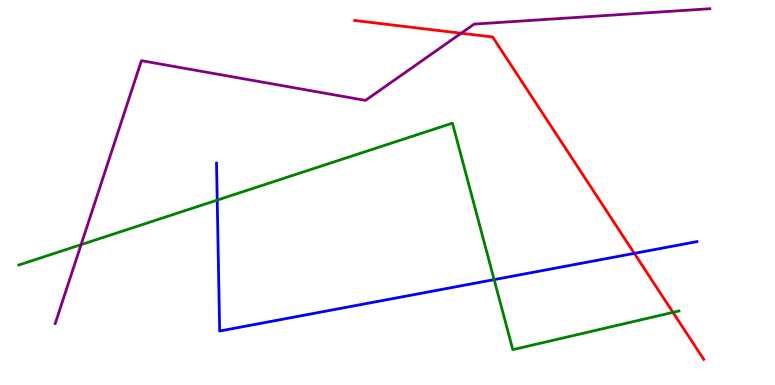[{'lines': ['blue', 'red'], 'intersections': [{'x': 8.18, 'y': 3.42}]}, {'lines': ['green', 'red'], 'intersections': [{'x': 8.68, 'y': 1.89}]}, {'lines': ['purple', 'red'], 'intersections': [{'x': 5.95, 'y': 9.14}]}, {'lines': ['blue', 'green'], 'intersections': [{'x': 2.8, 'y': 4.8}, {'x': 6.38, 'y': 2.74}]}, {'lines': ['blue', 'purple'], 'intersections': []}, {'lines': ['green', 'purple'], 'intersections': [{'x': 1.05, 'y': 3.65}]}]